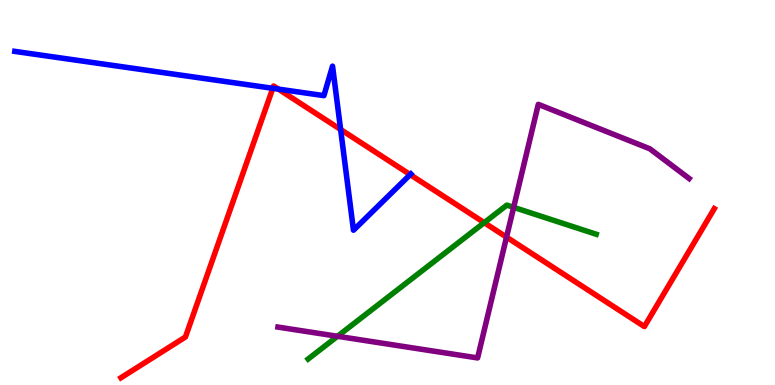[{'lines': ['blue', 'red'], 'intersections': [{'x': 3.52, 'y': 7.71}, {'x': 3.59, 'y': 7.69}, {'x': 4.4, 'y': 6.64}, {'x': 5.29, 'y': 5.46}]}, {'lines': ['green', 'red'], 'intersections': [{'x': 6.25, 'y': 4.22}]}, {'lines': ['purple', 'red'], 'intersections': [{'x': 6.54, 'y': 3.84}]}, {'lines': ['blue', 'green'], 'intersections': []}, {'lines': ['blue', 'purple'], 'intersections': []}, {'lines': ['green', 'purple'], 'intersections': [{'x': 4.35, 'y': 1.27}, {'x': 6.63, 'y': 4.61}]}]